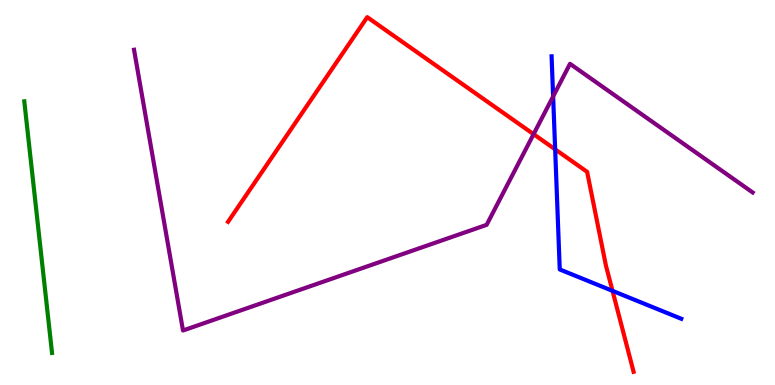[{'lines': ['blue', 'red'], 'intersections': [{'x': 7.16, 'y': 6.12}, {'x': 7.9, 'y': 2.45}]}, {'lines': ['green', 'red'], 'intersections': []}, {'lines': ['purple', 'red'], 'intersections': [{'x': 6.89, 'y': 6.51}]}, {'lines': ['blue', 'green'], 'intersections': []}, {'lines': ['blue', 'purple'], 'intersections': [{'x': 7.14, 'y': 7.5}]}, {'lines': ['green', 'purple'], 'intersections': []}]